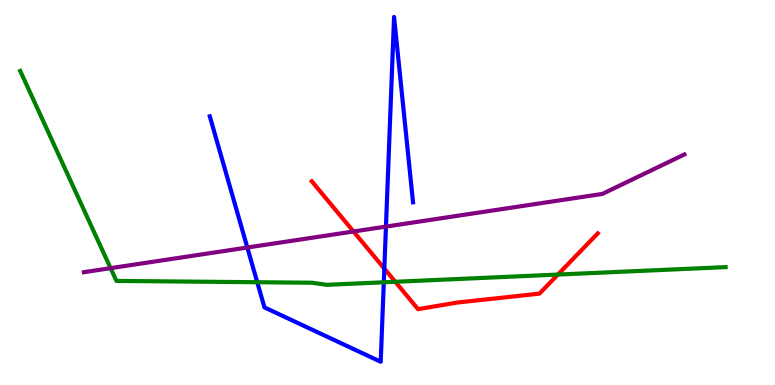[{'lines': ['blue', 'red'], 'intersections': [{'x': 4.96, 'y': 3.02}]}, {'lines': ['green', 'red'], 'intersections': [{'x': 5.1, 'y': 2.68}, {'x': 7.2, 'y': 2.87}]}, {'lines': ['purple', 'red'], 'intersections': [{'x': 4.56, 'y': 3.99}]}, {'lines': ['blue', 'green'], 'intersections': [{'x': 3.32, 'y': 2.67}, {'x': 4.95, 'y': 2.67}]}, {'lines': ['blue', 'purple'], 'intersections': [{'x': 3.19, 'y': 3.57}, {'x': 4.98, 'y': 4.11}]}, {'lines': ['green', 'purple'], 'intersections': [{'x': 1.43, 'y': 3.03}]}]